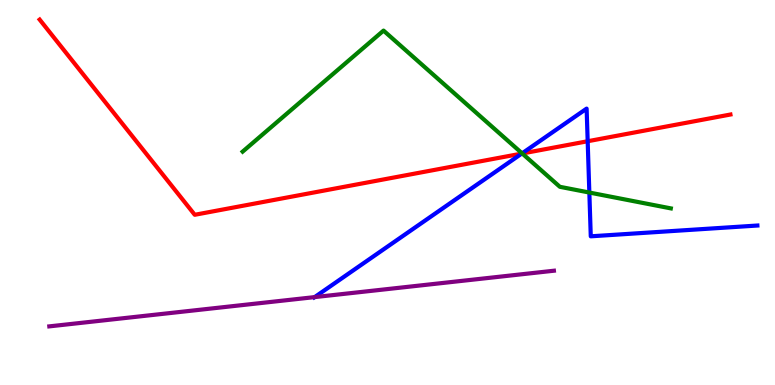[{'lines': ['blue', 'red'], 'intersections': [{'x': 6.73, 'y': 6.01}, {'x': 7.58, 'y': 6.33}]}, {'lines': ['green', 'red'], 'intersections': [{'x': 6.74, 'y': 6.01}]}, {'lines': ['purple', 'red'], 'intersections': []}, {'lines': ['blue', 'green'], 'intersections': [{'x': 6.74, 'y': 6.02}, {'x': 7.6, 'y': 5.0}]}, {'lines': ['blue', 'purple'], 'intersections': [{'x': 4.06, 'y': 2.28}]}, {'lines': ['green', 'purple'], 'intersections': []}]